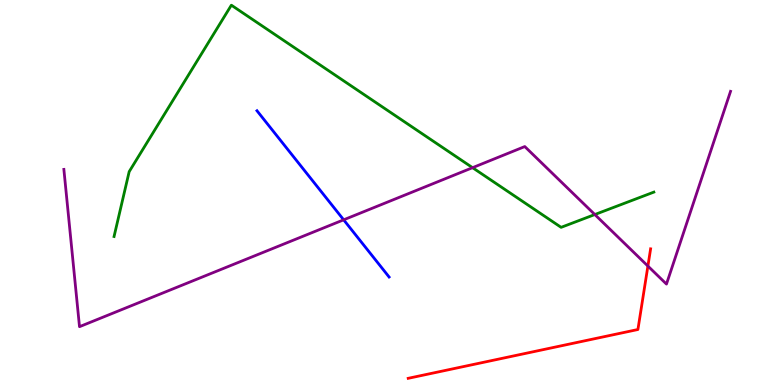[{'lines': ['blue', 'red'], 'intersections': []}, {'lines': ['green', 'red'], 'intersections': []}, {'lines': ['purple', 'red'], 'intersections': [{'x': 8.36, 'y': 3.09}]}, {'lines': ['blue', 'green'], 'intersections': []}, {'lines': ['blue', 'purple'], 'intersections': [{'x': 4.43, 'y': 4.29}]}, {'lines': ['green', 'purple'], 'intersections': [{'x': 6.1, 'y': 5.64}, {'x': 7.68, 'y': 4.43}]}]